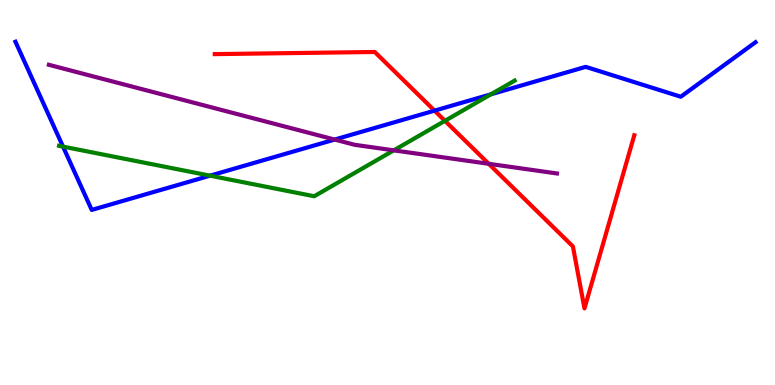[{'lines': ['blue', 'red'], 'intersections': [{'x': 5.61, 'y': 7.13}]}, {'lines': ['green', 'red'], 'intersections': [{'x': 5.74, 'y': 6.86}]}, {'lines': ['purple', 'red'], 'intersections': [{'x': 6.31, 'y': 5.75}]}, {'lines': ['blue', 'green'], 'intersections': [{'x': 0.813, 'y': 6.19}, {'x': 2.71, 'y': 5.44}, {'x': 6.33, 'y': 7.55}]}, {'lines': ['blue', 'purple'], 'intersections': [{'x': 4.32, 'y': 6.37}]}, {'lines': ['green', 'purple'], 'intersections': [{'x': 5.08, 'y': 6.09}]}]